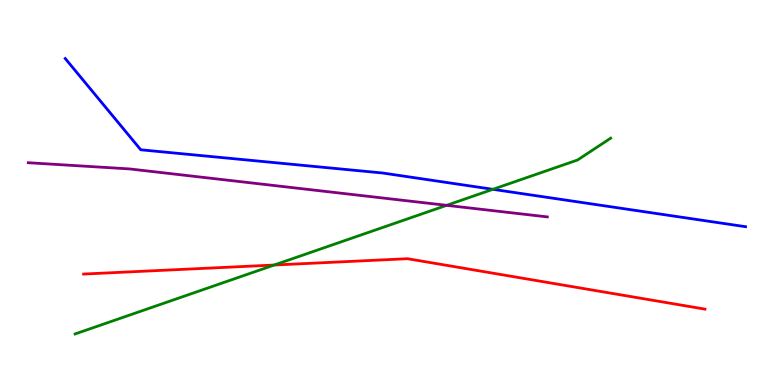[{'lines': ['blue', 'red'], 'intersections': []}, {'lines': ['green', 'red'], 'intersections': [{'x': 3.54, 'y': 3.12}]}, {'lines': ['purple', 'red'], 'intersections': []}, {'lines': ['blue', 'green'], 'intersections': [{'x': 6.36, 'y': 5.08}]}, {'lines': ['blue', 'purple'], 'intersections': []}, {'lines': ['green', 'purple'], 'intersections': [{'x': 5.76, 'y': 4.67}]}]